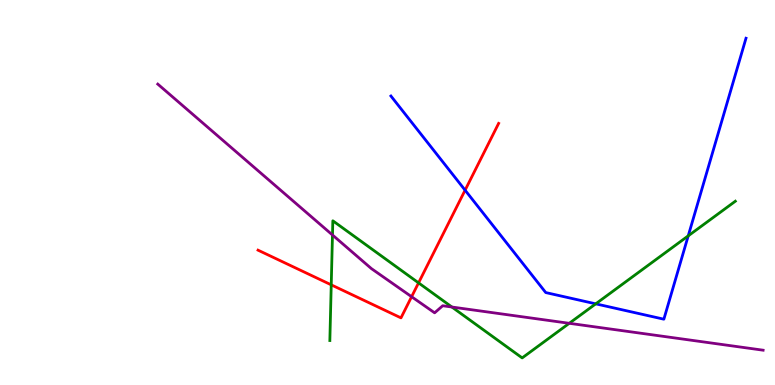[{'lines': ['blue', 'red'], 'intersections': [{'x': 6.0, 'y': 5.06}]}, {'lines': ['green', 'red'], 'intersections': [{'x': 4.27, 'y': 2.6}, {'x': 5.4, 'y': 2.65}]}, {'lines': ['purple', 'red'], 'intersections': [{'x': 5.31, 'y': 2.29}]}, {'lines': ['blue', 'green'], 'intersections': [{'x': 7.69, 'y': 2.11}, {'x': 8.88, 'y': 3.87}]}, {'lines': ['blue', 'purple'], 'intersections': []}, {'lines': ['green', 'purple'], 'intersections': [{'x': 4.29, 'y': 3.9}, {'x': 5.83, 'y': 2.03}, {'x': 7.35, 'y': 1.6}]}]